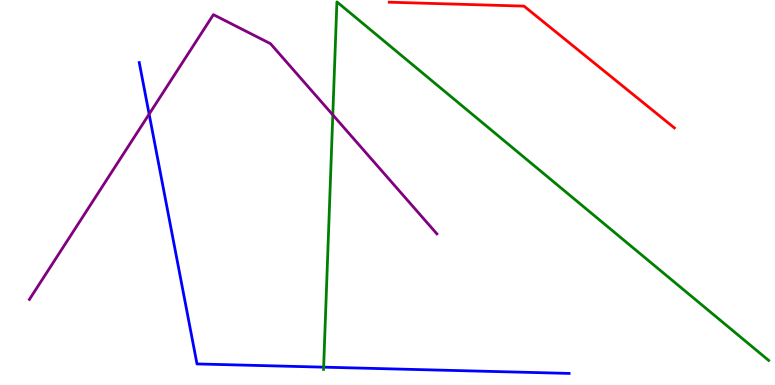[{'lines': ['blue', 'red'], 'intersections': []}, {'lines': ['green', 'red'], 'intersections': []}, {'lines': ['purple', 'red'], 'intersections': []}, {'lines': ['blue', 'green'], 'intersections': [{'x': 4.18, 'y': 0.463}]}, {'lines': ['blue', 'purple'], 'intersections': [{'x': 1.92, 'y': 7.04}]}, {'lines': ['green', 'purple'], 'intersections': [{'x': 4.29, 'y': 7.02}]}]